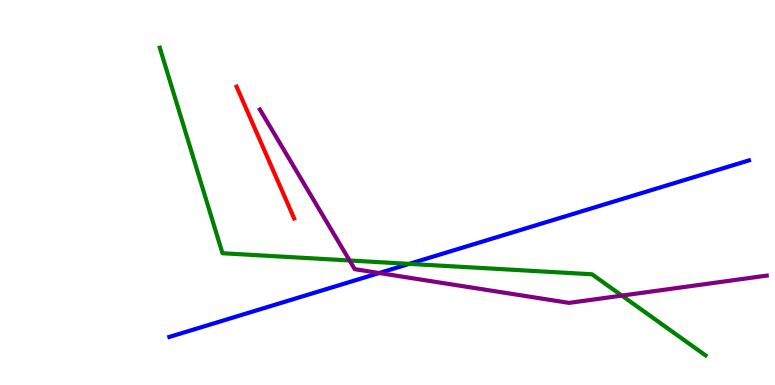[{'lines': ['blue', 'red'], 'intersections': []}, {'lines': ['green', 'red'], 'intersections': []}, {'lines': ['purple', 'red'], 'intersections': []}, {'lines': ['blue', 'green'], 'intersections': [{'x': 5.28, 'y': 3.15}]}, {'lines': ['blue', 'purple'], 'intersections': [{'x': 4.89, 'y': 2.91}]}, {'lines': ['green', 'purple'], 'intersections': [{'x': 4.51, 'y': 3.23}, {'x': 8.02, 'y': 2.32}]}]